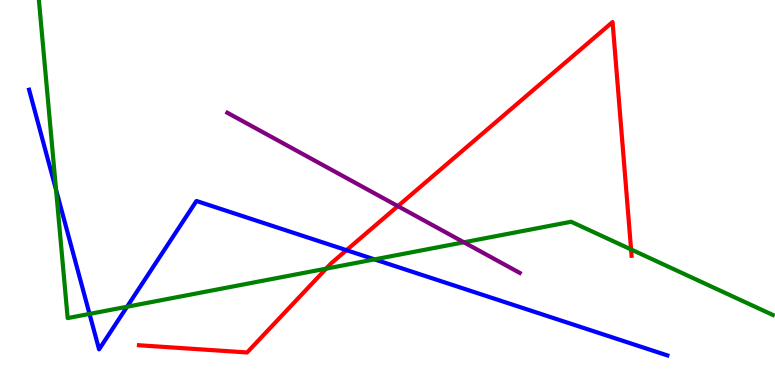[{'lines': ['blue', 'red'], 'intersections': [{'x': 4.47, 'y': 3.5}]}, {'lines': ['green', 'red'], 'intersections': [{'x': 4.21, 'y': 3.02}, {'x': 8.14, 'y': 3.52}]}, {'lines': ['purple', 'red'], 'intersections': [{'x': 5.13, 'y': 4.65}]}, {'lines': ['blue', 'green'], 'intersections': [{'x': 0.723, 'y': 5.07}, {'x': 1.16, 'y': 1.85}, {'x': 1.64, 'y': 2.03}, {'x': 4.83, 'y': 3.26}]}, {'lines': ['blue', 'purple'], 'intersections': []}, {'lines': ['green', 'purple'], 'intersections': [{'x': 5.99, 'y': 3.71}]}]